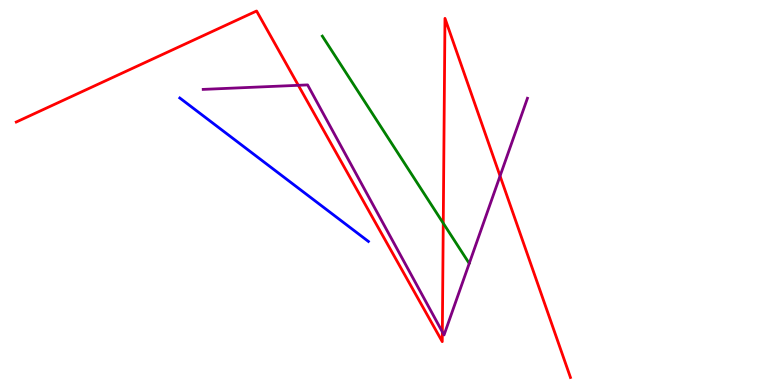[{'lines': ['blue', 'red'], 'intersections': []}, {'lines': ['green', 'red'], 'intersections': [{'x': 5.72, 'y': 4.2}]}, {'lines': ['purple', 'red'], 'intersections': [{'x': 3.85, 'y': 7.78}, {'x': 5.71, 'y': 1.38}, {'x': 6.45, 'y': 5.43}]}, {'lines': ['blue', 'green'], 'intersections': []}, {'lines': ['blue', 'purple'], 'intersections': []}, {'lines': ['green', 'purple'], 'intersections': []}]